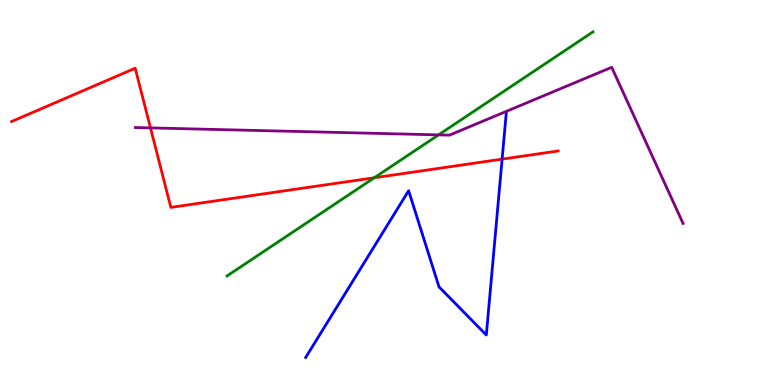[{'lines': ['blue', 'red'], 'intersections': [{'x': 6.48, 'y': 5.87}]}, {'lines': ['green', 'red'], 'intersections': [{'x': 4.83, 'y': 5.38}]}, {'lines': ['purple', 'red'], 'intersections': [{'x': 1.94, 'y': 6.68}]}, {'lines': ['blue', 'green'], 'intersections': []}, {'lines': ['blue', 'purple'], 'intersections': []}, {'lines': ['green', 'purple'], 'intersections': [{'x': 5.66, 'y': 6.5}]}]